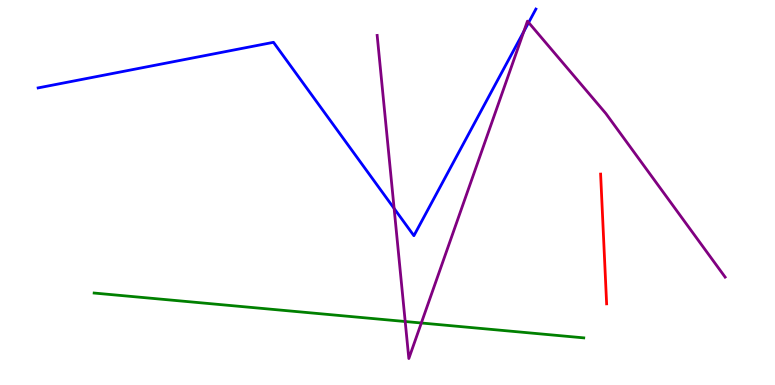[{'lines': ['blue', 'red'], 'intersections': []}, {'lines': ['green', 'red'], 'intersections': []}, {'lines': ['purple', 'red'], 'intersections': []}, {'lines': ['blue', 'green'], 'intersections': []}, {'lines': ['blue', 'purple'], 'intersections': [{'x': 5.09, 'y': 4.59}, {'x': 6.76, 'y': 9.18}, {'x': 6.82, 'y': 9.41}]}, {'lines': ['green', 'purple'], 'intersections': [{'x': 5.23, 'y': 1.65}, {'x': 5.44, 'y': 1.61}]}]